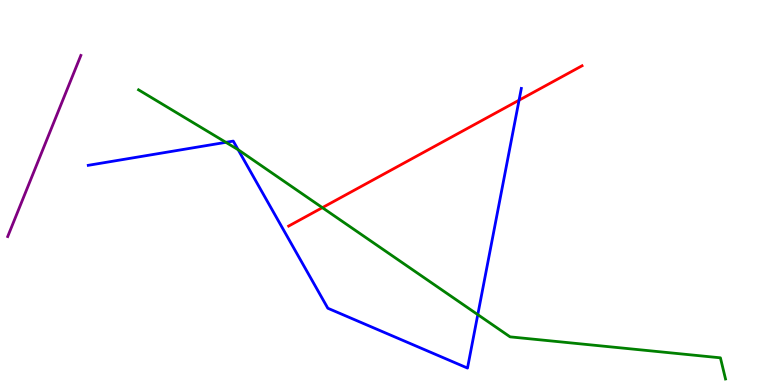[{'lines': ['blue', 'red'], 'intersections': [{'x': 6.7, 'y': 7.4}]}, {'lines': ['green', 'red'], 'intersections': [{'x': 4.16, 'y': 4.61}]}, {'lines': ['purple', 'red'], 'intersections': []}, {'lines': ['blue', 'green'], 'intersections': [{'x': 2.91, 'y': 6.3}, {'x': 3.07, 'y': 6.11}, {'x': 6.17, 'y': 1.83}]}, {'lines': ['blue', 'purple'], 'intersections': []}, {'lines': ['green', 'purple'], 'intersections': []}]